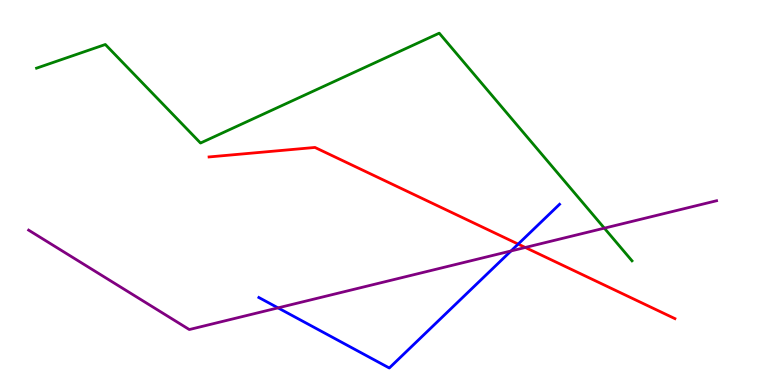[{'lines': ['blue', 'red'], 'intersections': [{'x': 6.69, 'y': 3.66}]}, {'lines': ['green', 'red'], 'intersections': []}, {'lines': ['purple', 'red'], 'intersections': [{'x': 6.78, 'y': 3.57}]}, {'lines': ['blue', 'green'], 'intersections': []}, {'lines': ['blue', 'purple'], 'intersections': [{'x': 3.59, 'y': 2.0}, {'x': 6.59, 'y': 3.48}]}, {'lines': ['green', 'purple'], 'intersections': [{'x': 7.8, 'y': 4.07}]}]